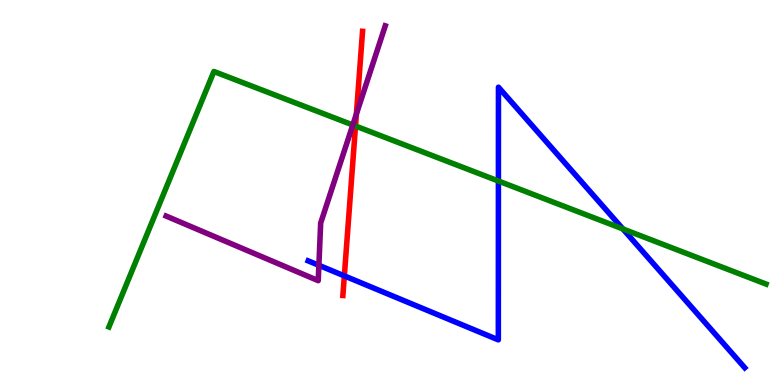[{'lines': ['blue', 'red'], 'intersections': [{'x': 4.44, 'y': 2.83}]}, {'lines': ['green', 'red'], 'intersections': [{'x': 4.59, 'y': 6.73}]}, {'lines': ['purple', 'red'], 'intersections': [{'x': 4.6, 'y': 7.04}]}, {'lines': ['blue', 'green'], 'intersections': [{'x': 6.43, 'y': 5.3}, {'x': 8.04, 'y': 4.05}]}, {'lines': ['blue', 'purple'], 'intersections': [{'x': 4.11, 'y': 3.11}]}, {'lines': ['green', 'purple'], 'intersections': [{'x': 4.55, 'y': 6.75}]}]